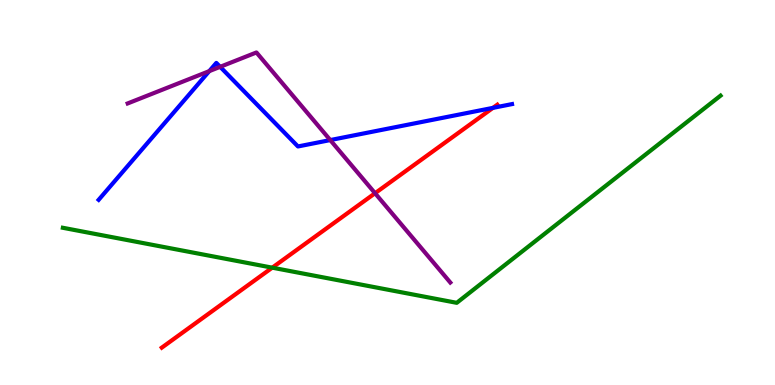[{'lines': ['blue', 'red'], 'intersections': [{'x': 6.36, 'y': 7.2}]}, {'lines': ['green', 'red'], 'intersections': [{'x': 3.51, 'y': 3.05}]}, {'lines': ['purple', 'red'], 'intersections': [{'x': 4.84, 'y': 4.98}]}, {'lines': ['blue', 'green'], 'intersections': []}, {'lines': ['blue', 'purple'], 'intersections': [{'x': 2.7, 'y': 8.15}, {'x': 2.84, 'y': 8.26}, {'x': 4.26, 'y': 6.36}]}, {'lines': ['green', 'purple'], 'intersections': []}]